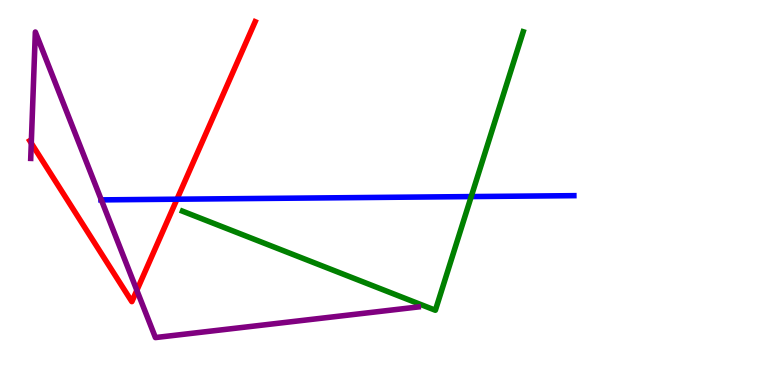[{'lines': ['blue', 'red'], 'intersections': [{'x': 2.28, 'y': 4.83}]}, {'lines': ['green', 'red'], 'intersections': []}, {'lines': ['purple', 'red'], 'intersections': [{'x': 0.404, 'y': 6.28}, {'x': 1.77, 'y': 2.46}]}, {'lines': ['blue', 'green'], 'intersections': [{'x': 6.08, 'y': 4.89}]}, {'lines': ['blue', 'purple'], 'intersections': [{'x': 1.31, 'y': 4.81}]}, {'lines': ['green', 'purple'], 'intersections': []}]